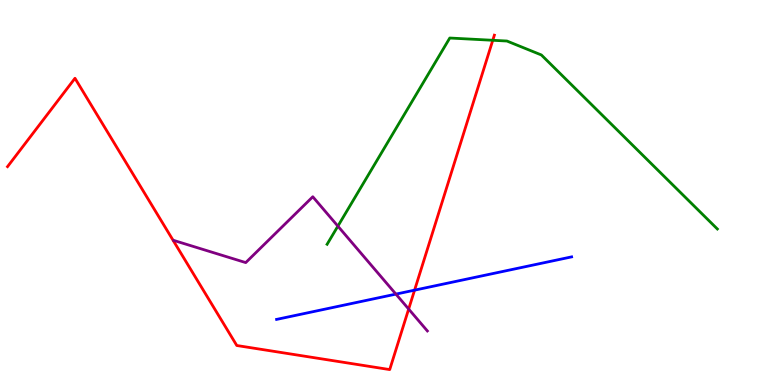[{'lines': ['blue', 'red'], 'intersections': [{'x': 5.35, 'y': 2.46}]}, {'lines': ['green', 'red'], 'intersections': [{'x': 6.36, 'y': 8.95}]}, {'lines': ['purple', 'red'], 'intersections': [{'x': 5.27, 'y': 1.97}]}, {'lines': ['blue', 'green'], 'intersections': []}, {'lines': ['blue', 'purple'], 'intersections': [{'x': 5.11, 'y': 2.36}]}, {'lines': ['green', 'purple'], 'intersections': [{'x': 4.36, 'y': 4.13}]}]